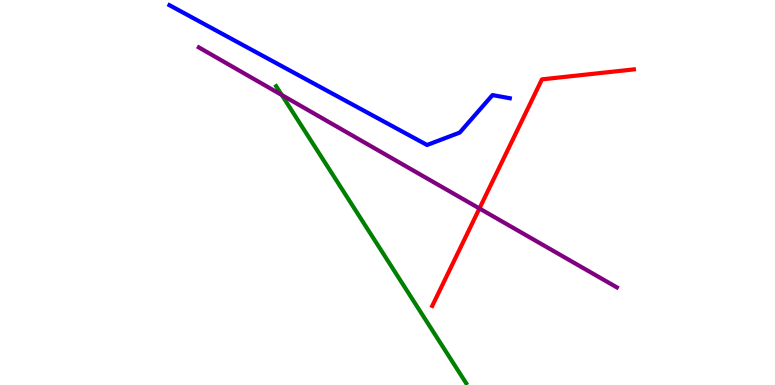[{'lines': ['blue', 'red'], 'intersections': []}, {'lines': ['green', 'red'], 'intersections': []}, {'lines': ['purple', 'red'], 'intersections': [{'x': 6.19, 'y': 4.59}]}, {'lines': ['blue', 'green'], 'intersections': []}, {'lines': ['blue', 'purple'], 'intersections': []}, {'lines': ['green', 'purple'], 'intersections': [{'x': 3.64, 'y': 7.53}]}]